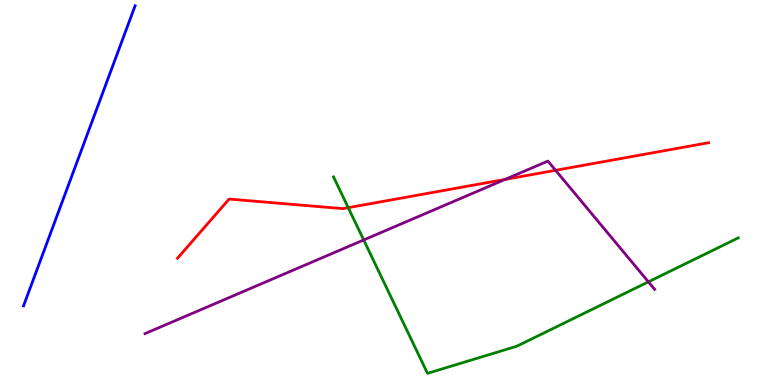[{'lines': ['blue', 'red'], 'intersections': []}, {'lines': ['green', 'red'], 'intersections': [{'x': 4.49, 'y': 4.61}]}, {'lines': ['purple', 'red'], 'intersections': [{'x': 6.52, 'y': 5.34}, {'x': 7.17, 'y': 5.58}]}, {'lines': ['blue', 'green'], 'intersections': []}, {'lines': ['blue', 'purple'], 'intersections': []}, {'lines': ['green', 'purple'], 'intersections': [{'x': 4.69, 'y': 3.77}, {'x': 8.37, 'y': 2.68}]}]